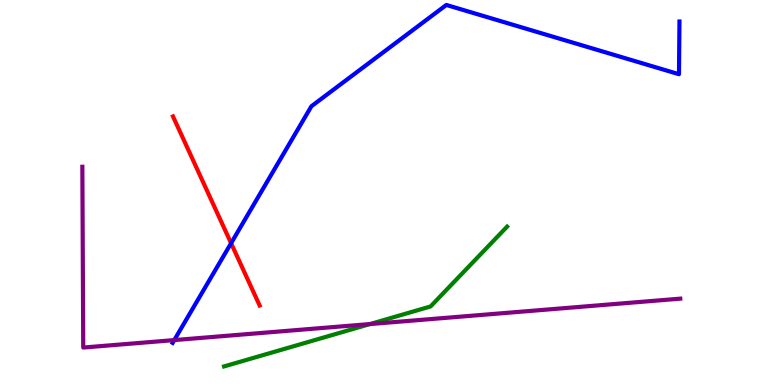[{'lines': ['blue', 'red'], 'intersections': [{'x': 2.98, 'y': 3.68}]}, {'lines': ['green', 'red'], 'intersections': []}, {'lines': ['purple', 'red'], 'intersections': []}, {'lines': ['blue', 'green'], 'intersections': []}, {'lines': ['blue', 'purple'], 'intersections': [{'x': 2.25, 'y': 1.17}]}, {'lines': ['green', 'purple'], 'intersections': [{'x': 4.77, 'y': 1.58}]}]